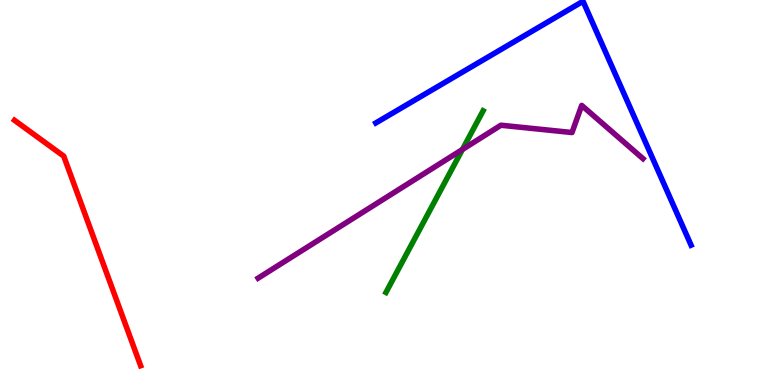[{'lines': ['blue', 'red'], 'intersections': []}, {'lines': ['green', 'red'], 'intersections': []}, {'lines': ['purple', 'red'], 'intersections': []}, {'lines': ['blue', 'green'], 'intersections': []}, {'lines': ['blue', 'purple'], 'intersections': []}, {'lines': ['green', 'purple'], 'intersections': [{'x': 5.97, 'y': 6.12}]}]